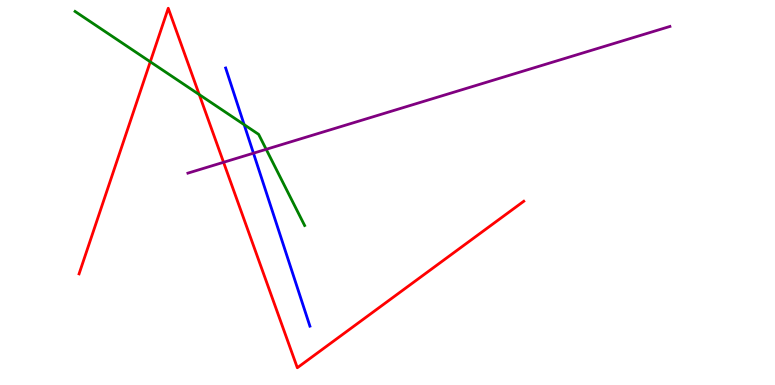[{'lines': ['blue', 'red'], 'intersections': []}, {'lines': ['green', 'red'], 'intersections': [{'x': 1.94, 'y': 8.39}, {'x': 2.57, 'y': 7.54}]}, {'lines': ['purple', 'red'], 'intersections': [{'x': 2.88, 'y': 5.78}]}, {'lines': ['blue', 'green'], 'intersections': [{'x': 3.15, 'y': 6.76}]}, {'lines': ['blue', 'purple'], 'intersections': [{'x': 3.27, 'y': 6.02}]}, {'lines': ['green', 'purple'], 'intersections': [{'x': 3.43, 'y': 6.12}]}]